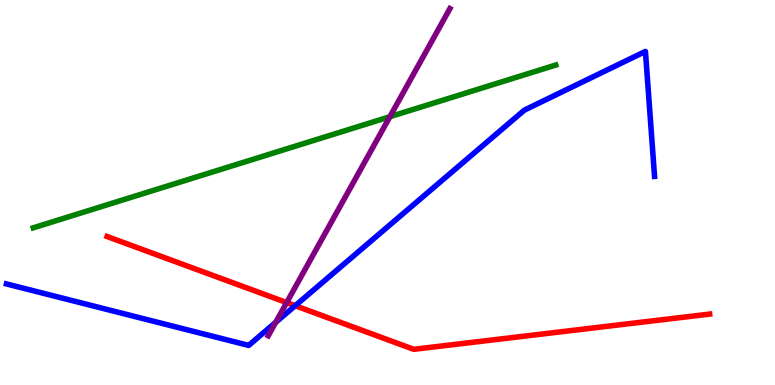[{'lines': ['blue', 'red'], 'intersections': [{'x': 3.81, 'y': 2.06}]}, {'lines': ['green', 'red'], 'intersections': []}, {'lines': ['purple', 'red'], 'intersections': [{'x': 3.7, 'y': 2.14}]}, {'lines': ['blue', 'green'], 'intersections': []}, {'lines': ['blue', 'purple'], 'intersections': [{'x': 3.56, 'y': 1.63}]}, {'lines': ['green', 'purple'], 'intersections': [{'x': 5.03, 'y': 6.97}]}]